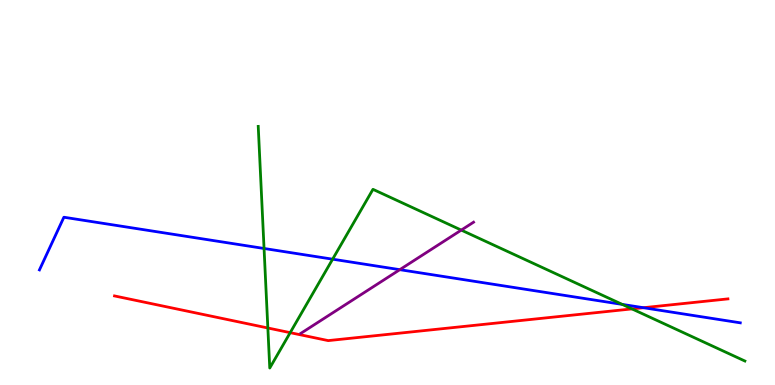[{'lines': ['blue', 'red'], 'intersections': [{'x': 8.3, 'y': 2.01}]}, {'lines': ['green', 'red'], 'intersections': [{'x': 3.46, 'y': 1.48}, {'x': 3.74, 'y': 1.36}, {'x': 8.15, 'y': 1.98}]}, {'lines': ['purple', 'red'], 'intersections': []}, {'lines': ['blue', 'green'], 'intersections': [{'x': 3.41, 'y': 3.55}, {'x': 4.29, 'y': 3.27}, {'x': 8.03, 'y': 2.09}]}, {'lines': ['blue', 'purple'], 'intersections': [{'x': 5.16, 'y': 3.0}]}, {'lines': ['green', 'purple'], 'intersections': [{'x': 5.95, 'y': 4.02}]}]